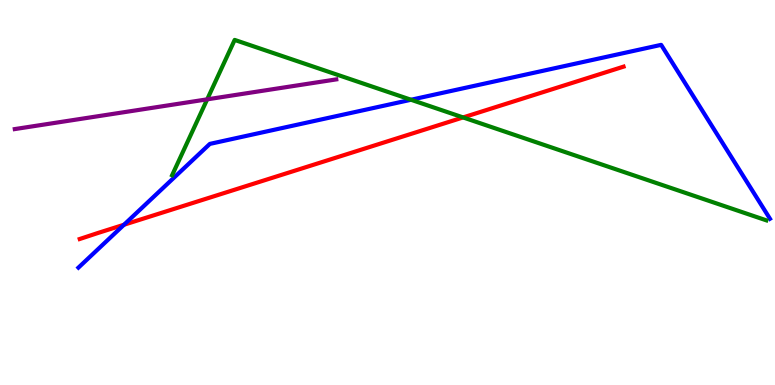[{'lines': ['blue', 'red'], 'intersections': [{'x': 1.6, 'y': 4.16}]}, {'lines': ['green', 'red'], 'intersections': [{'x': 5.98, 'y': 6.95}]}, {'lines': ['purple', 'red'], 'intersections': []}, {'lines': ['blue', 'green'], 'intersections': [{'x': 5.3, 'y': 7.41}]}, {'lines': ['blue', 'purple'], 'intersections': []}, {'lines': ['green', 'purple'], 'intersections': [{'x': 2.67, 'y': 7.42}]}]